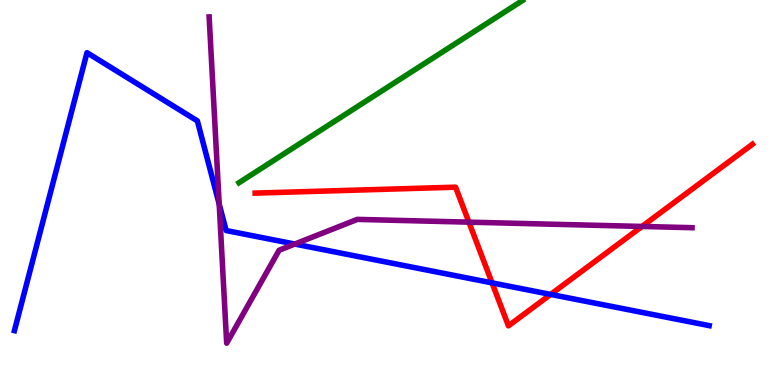[{'lines': ['blue', 'red'], 'intersections': [{'x': 6.35, 'y': 2.65}, {'x': 7.11, 'y': 2.35}]}, {'lines': ['green', 'red'], 'intersections': []}, {'lines': ['purple', 'red'], 'intersections': [{'x': 6.05, 'y': 4.23}, {'x': 8.28, 'y': 4.12}]}, {'lines': ['blue', 'green'], 'intersections': []}, {'lines': ['blue', 'purple'], 'intersections': [{'x': 2.83, 'y': 4.7}, {'x': 3.8, 'y': 3.66}]}, {'lines': ['green', 'purple'], 'intersections': []}]